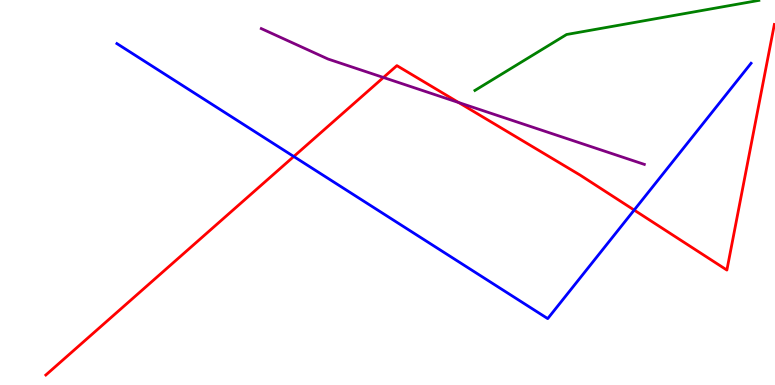[{'lines': ['blue', 'red'], 'intersections': [{'x': 3.79, 'y': 5.93}, {'x': 8.18, 'y': 4.54}]}, {'lines': ['green', 'red'], 'intersections': []}, {'lines': ['purple', 'red'], 'intersections': [{'x': 4.95, 'y': 7.99}, {'x': 5.92, 'y': 7.34}]}, {'lines': ['blue', 'green'], 'intersections': []}, {'lines': ['blue', 'purple'], 'intersections': []}, {'lines': ['green', 'purple'], 'intersections': []}]